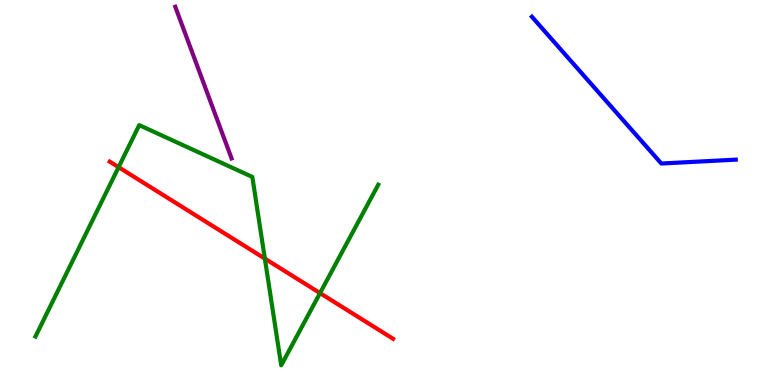[{'lines': ['blue', 'red'], 'intersections': []}, {'lines': ['green', 'red'], 'intersections': [{'x': 1.53, 'y': 5.66}, {'x': 3.42, 'y': 3.28}, {'x': 4.13, 'y': 2.39}]}, {'lines': ['purple', 'red'], 'intersections': []}, {'lines': ['blue', 'green'], 'intersections': []}, {'lines': ['blue', 'purple'], 'intersections': []}, {'lines': ['green', 'purple'], 'intersections': []}]